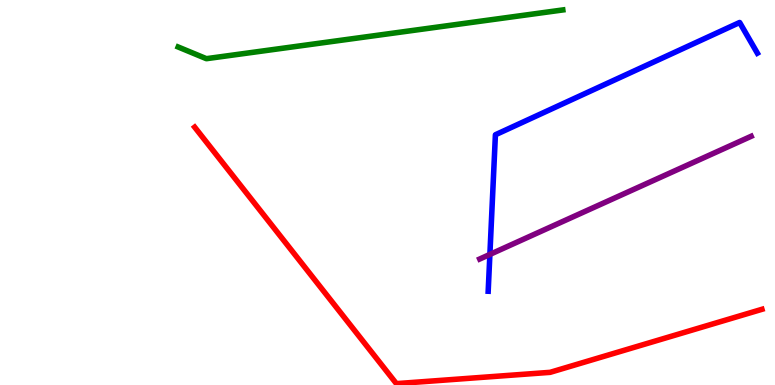[{'lines': ['blue', 'red'], 'intersections': []}, {'lines': ['green', 'red'], 'intersections': []}, {'lines': ['purple', 'red'], 'intersections': []}, {'lines': ['blue', 'green'], 'intersections': []}, {'lines': ['blue', 'purple'], 'intersections': [{'x': 6.32, 'y': 3.39}]}, {'lines': ['green', 'purple'], 'intersections': []}]